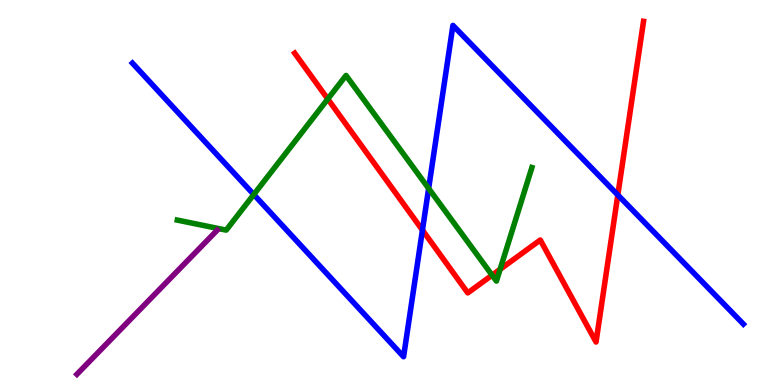[{'lines': ['blue', 'red'], 'intersections': [{'x': 5.45, 'y': 4.02}, {'x': 7.97, 'y': 4.94}]}, {'lines': ['green', 'red'], 'intersections': [{'x': 4.23, 'y': 7.43}, {'x': 6.35, 'y': 2.85}, {'x': 6.45, 'y': 3.0}]}, {'lines': ['purple', 'red'], 'intersections': []}, {'lines': ['blue', 'green'], 'intersections': [{'x': 3.27, 'y': 4.95}, {'x': 5.53, 'y': 5.11}]}, {'lines': ['blue', 'purple'], 'intersections': []}, {'lines': ['green', 'purple'], 'intersections': []}]